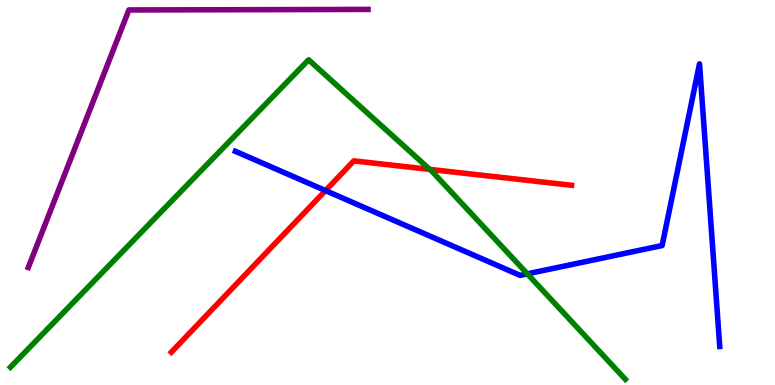[{'lines': ['blue', 'red'], 'intersections': [{'x': 4.2, 'y': 5.05}]}, {'lines': ['green', 'red'], 'intersections': [{'x': 5.54, 'y': 5.6}]}, {'lines': ['purple', 'red'], 'intersections': []}, {'lines': ['blue', 'green'], 'intersections': [{'x': 6.8, 'y': 2.89}]}, {'lines': ['blue', 'purple'], 'intersections': []}, {'lines': ['green', 'purple'], 'intersections': []}]